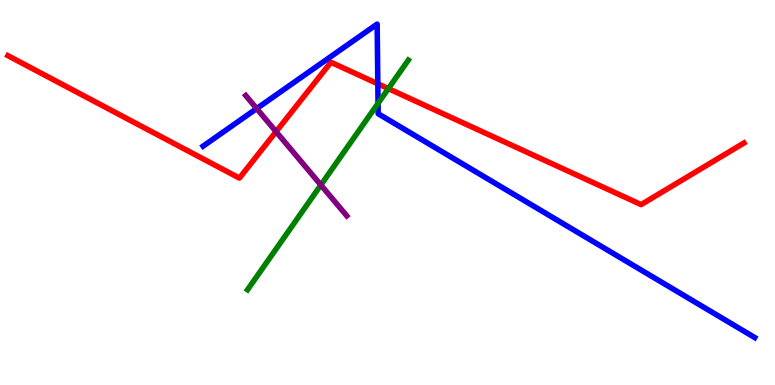[{'lines': ['blue', 'red'], 'intersections': [{'x': 4.88, 'y': 7.82}]}, {'lines': ['green', 'red'], 'intersections': [{'x': 5.01, 'y': 7.7}]}, {'lines': ['purple', 'red'], 'intersections': [{'x': 3.56, 'y': 6.58}]}, {'lines': ['blue', 'green'], 'intersections': [{'x': 4.88, 'y': 7.32}]}, {'lines': ['blue', 'purple'], 'intersections': [{'x': 3.31, 'y': 7.18}]}, {'lines': ['green', 'purple'], 'intersections': [{'x': 4.14, 'y': 5.19}]}]